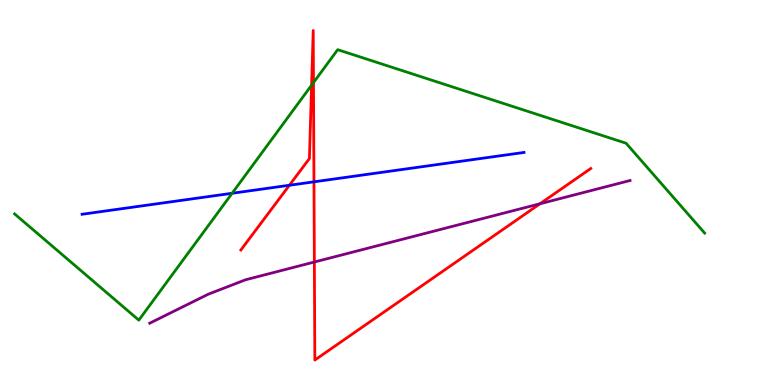[{'lines': ['blue', 'red'], 'intersections': [{'x': 3.73, 'y': 5.19}, {'x': 4.05, 'y': 5.28}]}, {'lines': ['green', 'red'], 'intersections': [{'x': 4.02, 'y': 7.79}, {'x': 4.04, 'y': 7.85}]}, {'lines': ['purple', 'red'], 'intersections': [{'x': 4.06, 'y': 3.19}, {'x': 6.97, 'y': 4.71}]}, {'lines': ['blue', 'green'], 'intersections': [{'x': 3.0, 'y': 4.98}]}, {'lines': ['blue', 'purple'], 'intersections': []}, {'lines': ['green', 'purple'], 'intersections': []}]